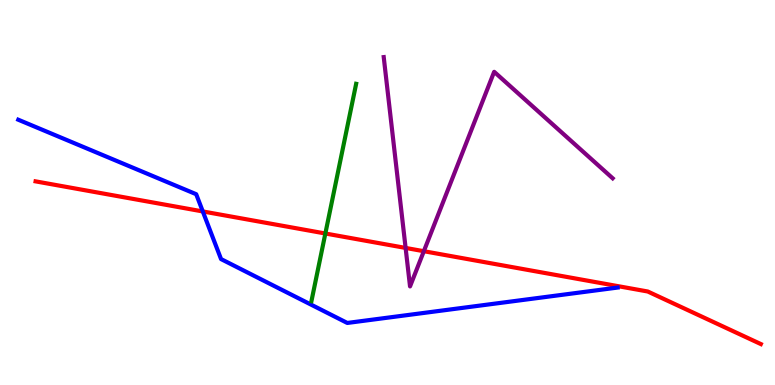[{'lines': ['blue', 'red'], 'intersections': [{'x': 2.62, 'y': 4.51}]}, {'lines': ['green', 'red'], 'intersections': [{'x': 4.2, 'y': 3.94}]}, {'lines': ['purple', 'red'], 'intersections': [{'x': 5.23, 'y': 3.56}, {'x': 5.47, 'y': 3.47}]}, {'lines': ['blue', 'green'], 'intersections': []}, {'lines': ['blue', 'purple'], 'intersections': []}, {'lines': ['green', 'purple'], 'intersections': []}]